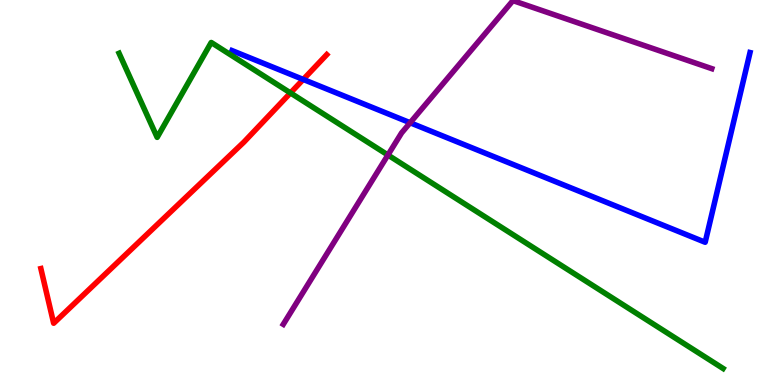[{'lines': ['blue', 'red'], 'intersections': [{'x': 3.91, 'y': 7.94}]}, {'lines': ['green', 'red'], 'intersections': [{'x': 3.75, 'y': 7.59}]}, {'lines': ['purple', 'red'], 'intersections': []}, {'lines': ['blue', 'green'], 'intersections': []}, {'lines': ['blue', 'purple'], 'intersections': [{'x': 5.29, 'y': 6.81}]}, {'lines': ['green', 'purple'], 'intersections': [{'x': 5.01, 'y': 5.97}]}]